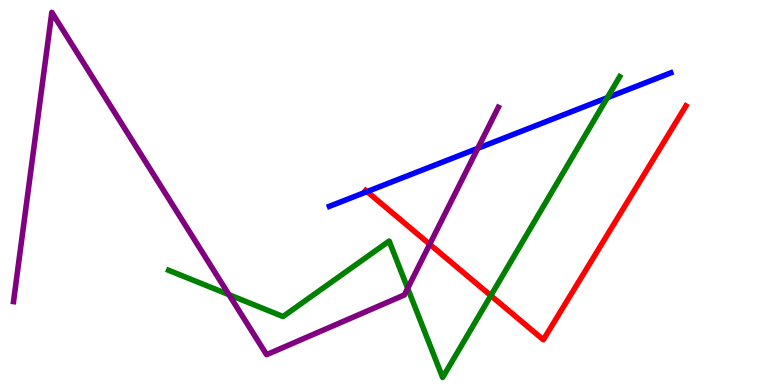[{'lines': ['blue', 'red'], 'intersections': [{'x': 4.74, 'y': 5.02}]}, {'lines': ['green', 'red'], 'intersections': [{'x': 6.33, 'y': 2.32}]}, {'lines': ['purple', 'red'], 'intersections': [{'x': 5.54, 'y': 3.66}]}, {'lines': ['blue', 'green'], 'intersections': [{'x': 7.84, 'y': 7.46}]}, {'lines': ['blue', 'purple'], 'intersections': [{'x': 6.17, 'y': 6.15}]}, {'lines': ['green', 'purple'], 'intersections': [{'x': 2.95, 'y': 2.35}, {'x': 5.26, 'y': 2.51}]}]